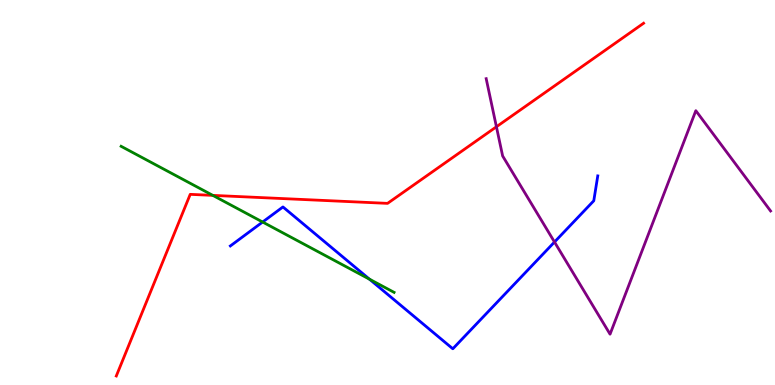[{'lines': ['blue', 'red'], 'intersections': []}, {'lines': ['green', 'red'], 'intersections': [{'x': 2.75, 'y': 4.93}]}, {'lines': ['purple', 'red'], 'intersections': [{'x': 6.41, 'y': 6.71}]}, {'lines': ['blue', 'green'], 'intersections': [{'x': 3.39, 'y': 4.23}, {'x': 4.77, 'y': 2.75}]}, {'lines': ['blue', 'purple'], 'intersections': [{'x': 7.15, 'y': 3.71}]}, {'lines': ['green', 'purple'], 'intersections': []}]